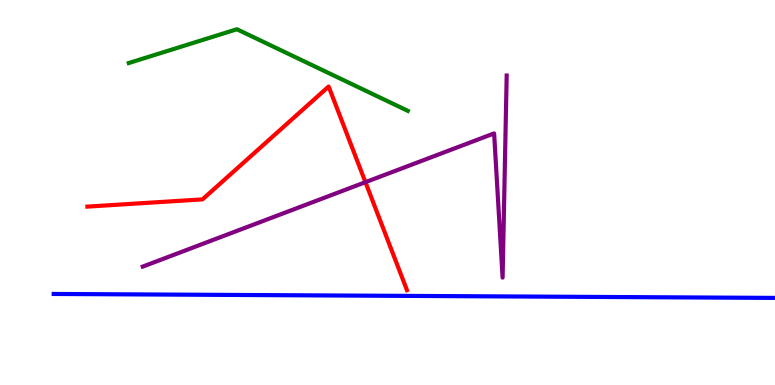[{'lines': ['blue', 'red'], 'intersections': []}, {'lines': ['green', 'red'], 'intersections': []}, {'lines': ['purple', 'red'], 'intersections': [{'x': 4.72, 'y': 5.27}]}, {'lines': ['blue', 'green'], 'intersections': []}, {'lines': ['blue', 'purple'], 'intersections': []}, {'lines': ['green', 'purple'], 'intersections': []}]